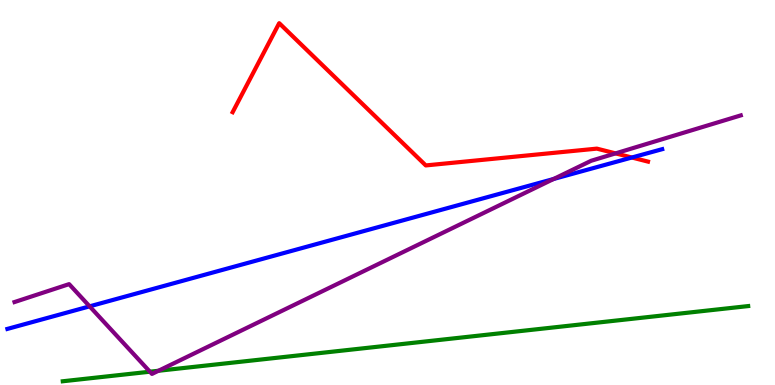[{'lines': ['blue', 'red'], 'intersections': [{'x': 8.15, 'y': 5.91}]}, {'lines': ['green', 'red'], 'intersections': []}, {'lines': ['purple', 'red'], 'intersections': [{'x': 7.94, 'y': 6.02}]}, {'lines': ['blue', 'green'], 'intersections': []}, {'lines': ['blue', 'purple'], 'intersections': [{'x': 1.16, 'y': 2.04}, {'x': 7.14, 'y': 5.35}]}, {'lines': ['green', 'purple'], 'intersections': [{'x': 1.93, 'y': 0.345}, {'x': 2.04, 'y': 0.37}]}]